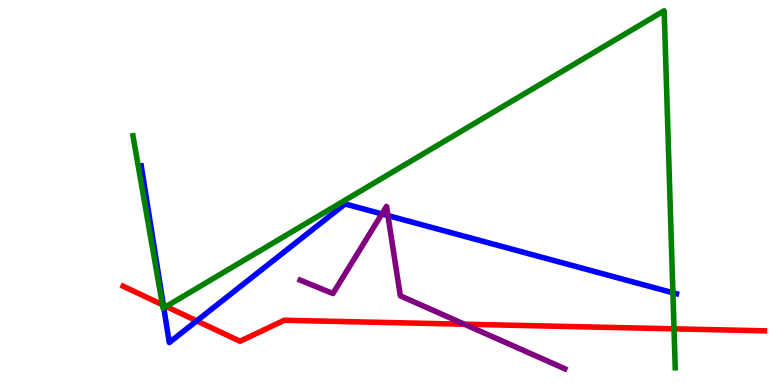[{'lines': ['blue', 'red'], 'intersections': [{'x': 2.11, 'y': 2.07}, {'x': 2.54, 'y': 1.67}]}, {'lines': ['green', 'red'], 'intersections': [{'x': 2.1, 'y': 2.09}, {'x': 2.14, 'y': 2.04}, {'x': 8.7, 'y': 1.46}]}, {'lines': ['purple', 'red'], 'intersections': [{'x': 5.99, 'y': 1.58}]}, {'lines': ['blue', 'green'], 'intersections': [{'x': 2.11, 'y': 2.0}, {'x': 8.68, 'y': 2.4}]}, {'lines': ['blue', 'purple'], 'intersections': [{'x': 4.93, 'y': 4.44}, {'x': 5.01, 'y': 4.4}]}, {'lines': ['green', 'purple'], 'intersections': []}]